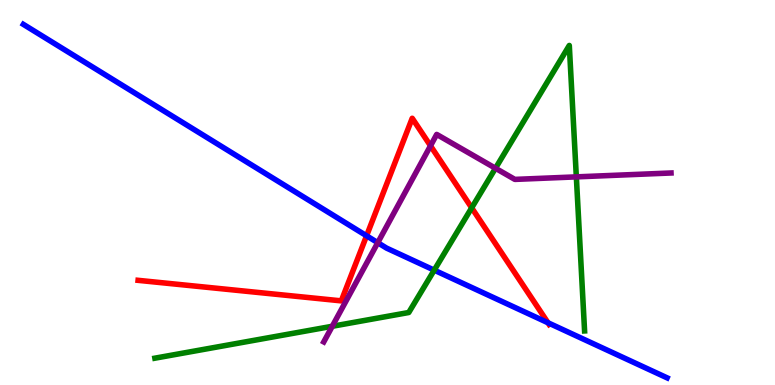[{'lines': ['blue', 'red'], 'intersections': [{'x': 4.73, 'y': 3.88}, {'x': 7.07, 'y': 1.62}]}, {'lines': ['green', 'red'], 'intersections': [{'x': 6.09, 'y': 4.6}]}, {'lines': ['purple', 'red'], 'intersections': [{'x': 5.55, 'y': 6.21}]}, {'lines': ['blue', 'green'], 'intersections': [{'x': 5.6, 'y': 2.98}]}, {'lines': ['blue', 'purple'], 'intersections': [{'x': 4.87, 'y': 3.7}]}, {'lines': ['green', 'purple'], 'intersections': [{'x': 4.29, 'y': 1.53}, {'x': 6.39, 'y': 5.63}, {'x': 7.44, 'y': 5.41}]}]